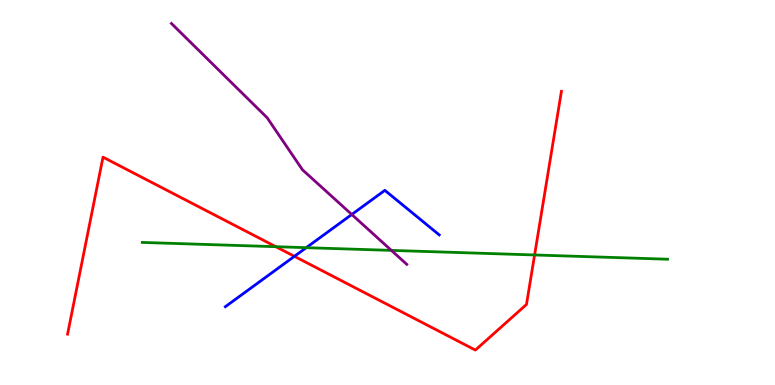[{'lines': ['blue', 'red'], 'intersections': [{'x': 3.8, 'y': 3.34}]}, {'lines': ['green', 'red'], 'intersections': [{'x': 3.56, 'y': 3.59}, {'x': 6.9, 'y': 3.38}]}, {'lines': ['purple', 'red'], 'intersections': []}, {'lines': ['blue', 'green'], 'intersections': [{'x': 3.95, 'y': 3.57}]}, {'lines': ['blue', 'purple'], 'intersections': [{'x': 4.54, 'y': 4.43}]}, {'lines': ['green', 'purple'], 'intersections': [{'x': 5.05, 'y': 3.5}]}]